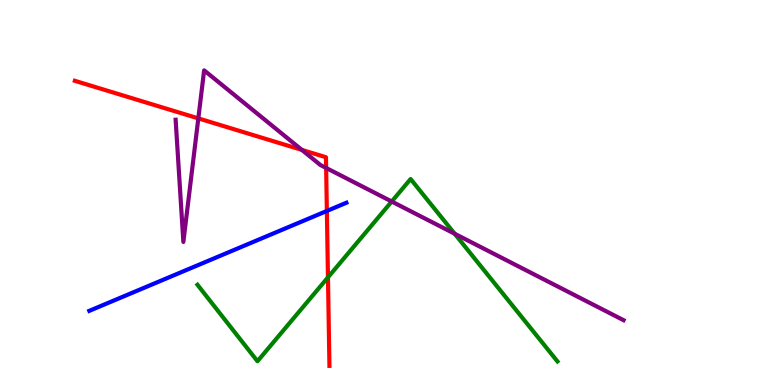[{'lines': ['blue', 'red'], 'intersections': [{'x': 4.22, 'y': 4.52}]}, {'lines': ['green', 'red'], 'intersections': [{'x': 4.23, 'y': 2.8}]}, {'lines': ['purple', 'red'], 'intersections': [{'x': 2.56, 'y': 6.92}, {'x': 3.89, 'y': 6.11}, {'x': 4.21, 'y': 5.64}]}, {'lines': ['blue', 'green'], 'intersections': []}, {'lines': ['blue', 'purple'], 'intersections': []}, {'lines': ['green', 'purple'], 'intersections': [{'x': 5.05, 'y': 4.77}, {'x': 5.87, 'y': 3.93}]}]